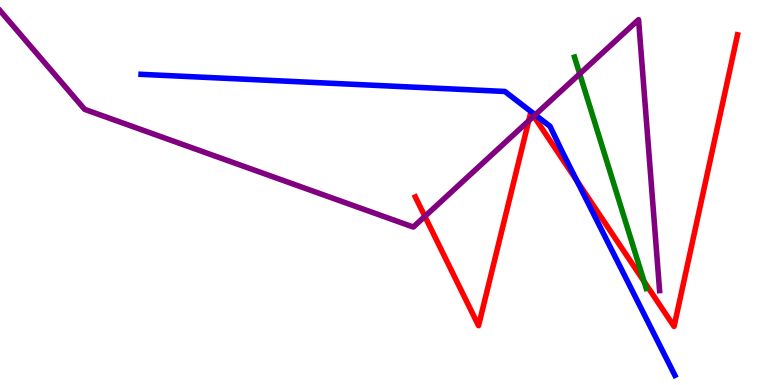[{'lines': ['blue', 'red'], 'intersections': [{'x': 7.44, 'y': 5.3}]}, {'lines': ['green', 'red'], 'intersections': [{'x': 8.31, 'y': 2.69}]}, {'lines': ['purple', 'red'], 'intersections': [{'x': 5.48, 'y': 4.38}, {'x': 6.82, 'y': 6.86}, {'x': 6.89, 'y': 6.98}]}, {'lines': ['blue', 'green'], 'intersections': []}, {'lines': ['blue', 'purple'], 'intersections': [{'x': 6.91, 'y': 7.02}]}, {'lines': ['green', 'purple'], 'intersections': [{'x': 7.48, 'y': 8.08}]}]